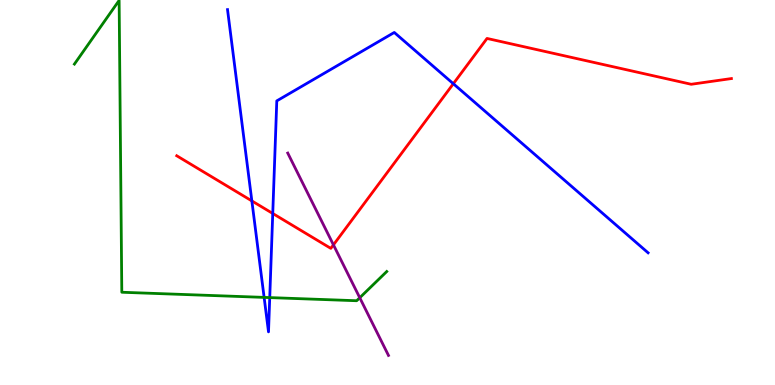[{'lines': ['blue', 'red'], 'intersections': [{'x': 3.25, 'y': 4.78}, {'x': 3.52, 'y': 4.46}, {'x': 5.85, 'y': 7.83}]}, {'lines': ['green', 'red'], 'intersections': []}, {'lines': ['purple', 'red'], 'intersections': [{'x': 4.3, 'y': 3.64}]}, {'lines': ['blue', 'green'], 'intersections': [{'x': 3.41, 'y': 2.28}, {'x': 3.48, 'y': 2.27}]}, {'lines': ['blue', 'purple'], 'intersections': []}, {'lines': ['green', 'purple'], 'intersections': [{'x': 4.64, 'y': 2.27}]}]